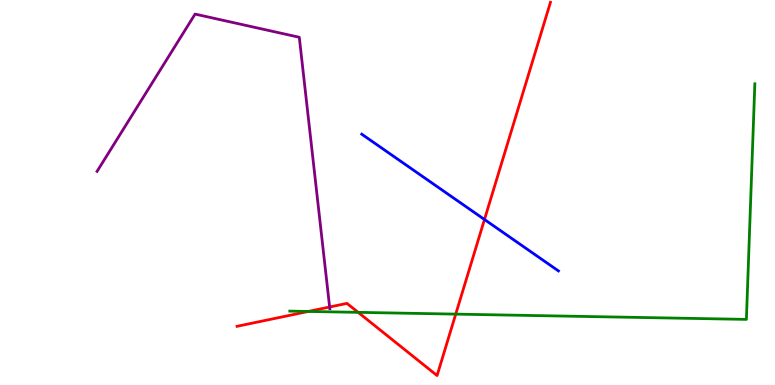[{'lines': ['blue', 'red'], 'intersections': [{'x': 6.25, 'y': 4.3}]}, {'lines': ['green', 'red'], 'intersections': [{'x': 3.98, 'y': 1.91}, {'x': 4.62, 'y': 1.89}, {'x': 5.88, 'y': 1.84}]}, {'lines': ['purple', 'red'], 'intersections': [{'x': 4.25, 'y': 2.03}]}, {'lines': ['blue', 'green'], 'intersections': []}, {'lines': ['blue', 'purple'], 'intersections': []}, {'lines': ['green', 'purple'], 'intersections': []}]